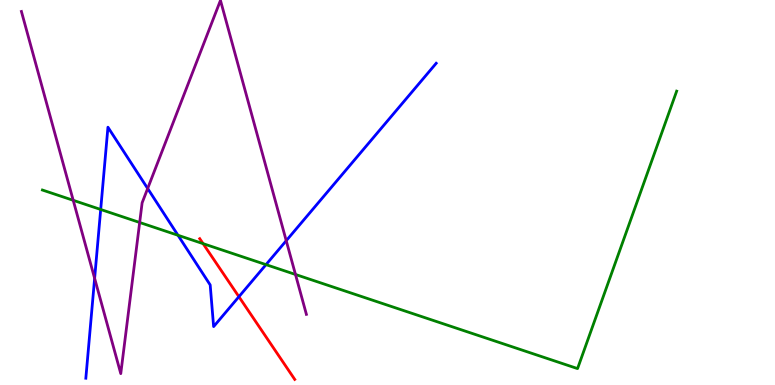[{'lines': ['blue', 'red'], 'intersections': [{'x': 3.08, 'y': 2.29}]}, {'lines': ['green', 'red'], 'intersections': [{'x': 2.62, 'y': 3.67}]}, {'lines': ['purple', 'red'], 'intersections': []}, {'lines': ['blue', 'green'], 'intersections': [{'x': 1.3, 'y': 4.56}, {'x': 2.3, 'y': 3.89}, {'x': 3.43, 'y': 3.13}]}, {'lines': ['blue', 'purple'], 'intersections': [{'x': 1.22, 'y': 2.77}, {'x': 1.91, 'y': 5.1}, {'x': 3.69, 'y': 3.75}]}, {'lines': ['green', 'purple'], 'intersections': [{'x': 0.945, 'y': 4.8}, {'x': 1.8, 'y': 4.22}, {'x': 3.81, 'y': 2.87}]}]